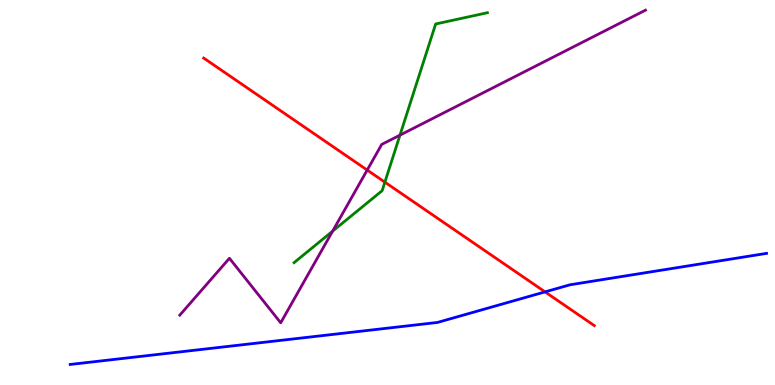[{'lines': ['blue', 'red'], 'intersections': [{'x': 7.03, 'y': 2.42}]}, {'lines': ['green', 'red'], 'intersections': [{'x': 4.97, 'y': 5.27}]}, {'lines': ['purple', 'red'], 'intersections': [{'x': 4.74, 'y': 5.58}]}, {'lines': ['blue', 'green'], 'intersections': []}, {'lines': ['blue', 'purple'], 'intersections': []}, {'lines': ['green', 'purple'], 'intersections': [{'x': 4.29, 'y': 4.0}, {'x': 5.16, 'y': 6.49}]}]